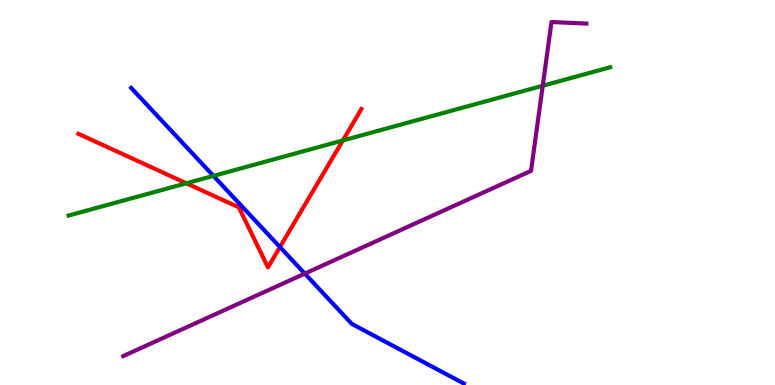[{'lines': ['blue', 'red'], 'intersections': [{'x': 3.61, 'y': 3.58}]}, {'lines': ['green', 'red'], 'intersections': [{'x': 2.4, 'y': 5.24}, {'x': 4.42, 'y': 6.35}]}, {'lines': ['purple', 'red'], 'intersections': []}, {'lines': ['blue', 'green'], 'intersections': [{'x': 2.75, 'y': 5.43}]}, {'lines': ['blue', 'purple'], 'intersections': [{'x': 3.93, 'y': 2.89}]}, {'lines': ['green', 'purple'], 'intersections': [{'x': 7.0, 'y': 7.77}]}]